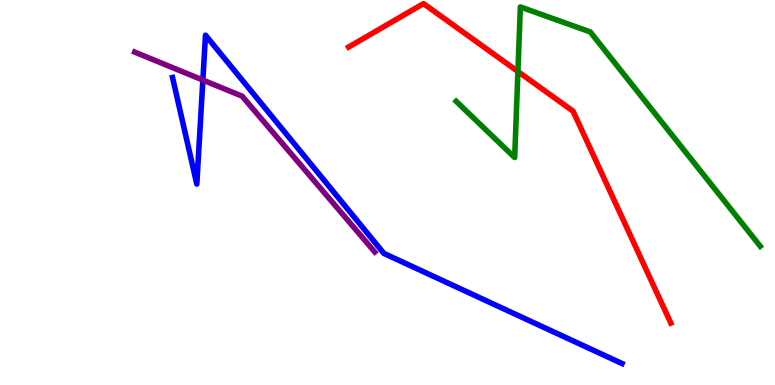[{'lines': ['blue', 'red'], 'intersections': []}, {'lines': ['green', 'red'], 'intersections': [{'x': 6.68, 'y': 8.14}]}, {'lines': ['purple', 'red'], 'intersections': []}, {'lines': ['blue', 'green'], 'intersections': []}, {'lines': ['blue', 'purple'], 'intersections': [{'x': 2.62, 'y': 7.92}]}, {'lines': ['green', 'purple'], 'intersections': []}]